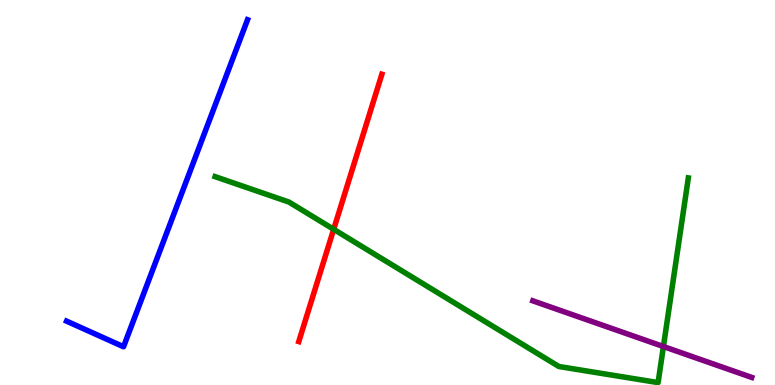[{'lines': ['blue', 'red'], 'intersections': []}, {'lines': ['green', 'red'], 'intersections': [{'x': 4.31, 'y': 4.04}]}, {'lines': ['purple', 'red'], 'intersections': []}, {'lines': ['blue', 'green'], 'intersections': []}, {'lines': ['blue', 'purple'], 'intersections': []}, {'lines': ['green', 'purple'], 'intersections': [{'x': 8.56, 'y': 0.999}]}]